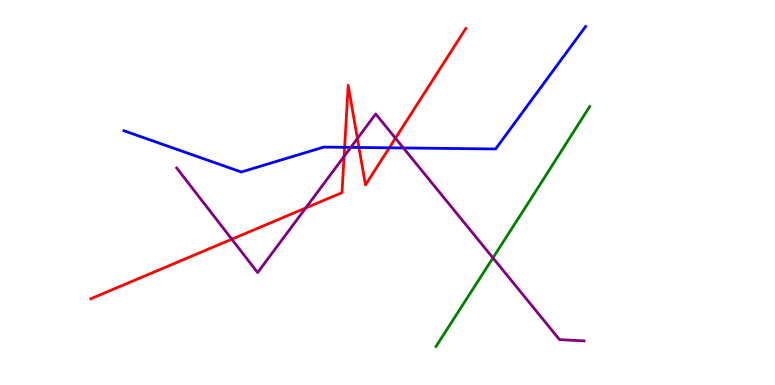[{'lines': ['blue', 'red'], 'intersections': [{'x': 4.45, 'y': 6.17}, {'x': 4.63, 'y': 6.17}, {'x': 5.02, 'y': 6.16}]}, {'lines': ['green', 'red'], 'intersections': []}, {'lines': ['purple', 'red'], 'intersections': [{'x': 2.99, 'y': 3.79}, {'x': 3.94, 'y': 4.6}, {'x': 4.44, 'y': 5.94}, {'x': 4.61, 'y': 6.4}, {'x': 5.1, 'y': 6.41}]}, {'lines': ['blue', 'green'], 'intersections': []}, {'lines': ['blue', 'purple'], 'intersections': [{'x': 4.53, 'y': 6.17}, {'x': 5.21, 'y': 6.16}]}, {'lines': ['green', 'purple'], 'intersections': [{'x': 6.36, 'y': 3.3}]}]